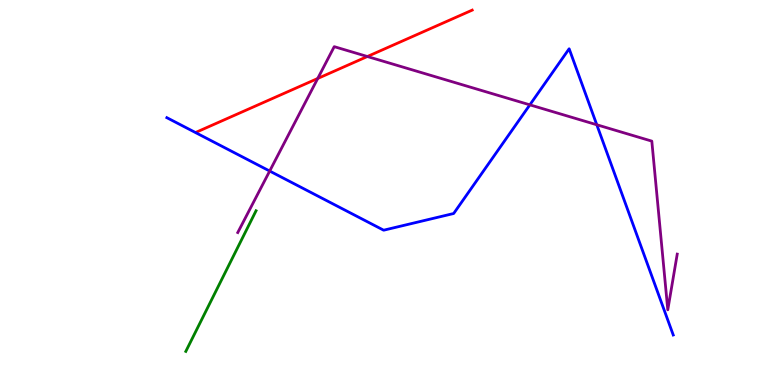[{'lines': ['blue', 'red'], 'intersections': []}, {'lines': ['green', 'red'], 'intersections': []}, {'lines': ['purple', 'red'], 'intersections': [{'x': 4.1, 'y': 7.96}, {'x': 4.74, 'y': 8.53}]}, {'lines': ['blue', 'green'], 'intersections': []}, {'lines': ['blue', 'purple'], 'intersections': [{'x': 3.48, 'y': 5.56}, {'x': 6.84, 'y': 7.28}, {'x': 7.7, 'y': 6.76}]}, {'lines': ['green', 'purple'], 'intersections': []}]